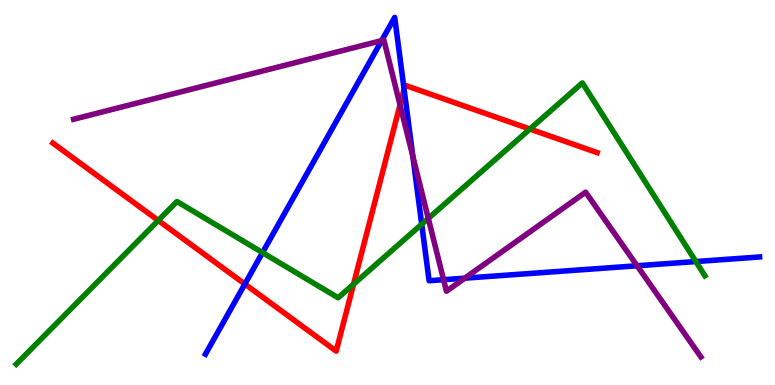[{'lines': ['blue', 'red'], 'intersections': [{'x': 3.16, 'y': 2.62}, {'x': 5.21, 'y': 7.68}]}, {'lines': ['green', 'red'], 'intersections': [{'x': 2.04, 'y': 4.27}, {'x': 4.56, 'y': 2.62}, {'x': 6.84, 'y': 6.65}]}, {'lines': ['purple', 'red'], 'intersections': [{'x': 5.16, 'y': 7.28}]}, {'lines': ['blue', 'green'], 'intersections': [{'x': 3.39, 'y': 3.44}, {'x': 5.44, 'y': 4.18}, {'x': 8.98, 'y': 3.21}]}, {'lines': ['blue', 'purple'], 'intersections': [{'x': 4.92, 'y': 8.95}, {'x': 5.33, 'y': 5.94}, {'x': 5.72, 'y': 2.74}, {'x': 6.0, 'y': 2.77}, {'x': 8.22, 'y': 3.1}]}, {'lines': ['green', 'purple'], 'intersections': [{'x': 5.53, 'y': 4.33}]}]